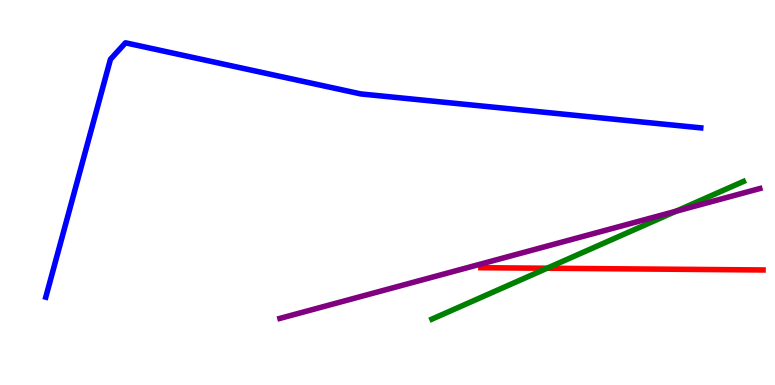[{'lines': ['blue', 'red'], 'intersections': []}, {'lines': ['green', 'red'], 'intersections': [{'x': 7.06, 'y': 3.03}]}, {'lines': ['purple', 'red'], 'intersections': []}, {'lines': ['blue', 'green'], 'intersections': []}, {'lines': ['blue', 'purple'], 'intersections': []}, {'lines': ['green', 'purple'], 'intersections': [{'x': 8.72, 'y': 4.51}]}]